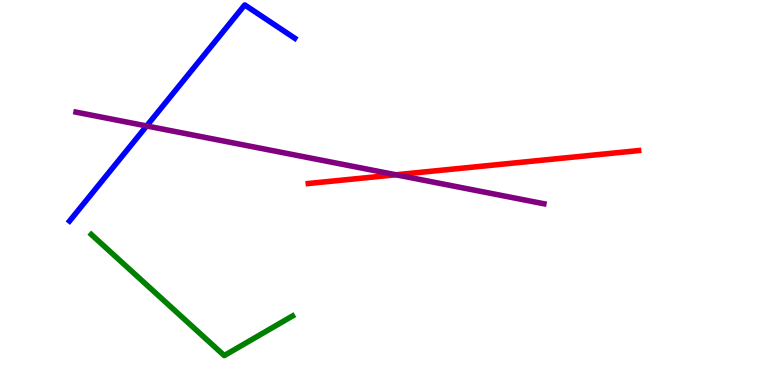[{'lines': ['blue', 'red'], 'intersections': []}, {'lines': ['green', 'red'], 'intersections': []}, {'lines': ['purple', 'red'], 'intersections': [{'x': 5.11, 'y': 5.46}]}, {'lines': ['blue', 'green'], 'intersections': []}, {'lines': ['blue', 'purple'], 'intersections': [{'x': 1.89, 'y': 6.73}]}, {'lines': ['green', 'purple'], 'intersections': []}]